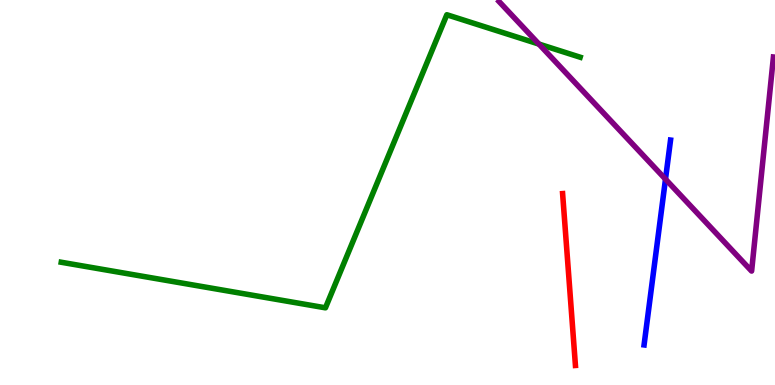[{'lines': ['blue', 'red'], 'intersections': []}, {'lines': ['green', 'red'], 'intersections': []}, {'lines': ['purple', 'red'], 'intersections': []}, {'lines': ['blue', 'green'], 'intersections': []}, {'lines': ['blue', 'purple'], 'intersections': [{'x': 8.59, 'y': 5.35}]}, {'lines': ['green', 'purple'], 'intersections': [{'x': 6.95, 'y': 8.86}]}]